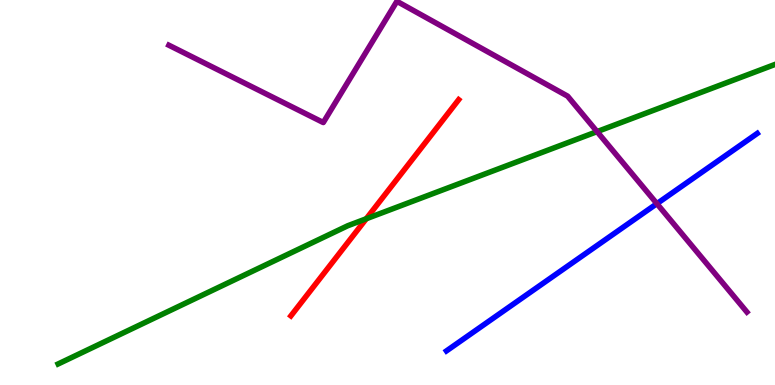[{'lines': ['blue', 'red'], 'intersections': []}, {'lines': ['green', 'red'], 'intersections': [{'x': 4.73, 'y': 4.32}]}, {'lines': ['purple', 'red'], 'intersections': []}, {'lines': ['blue', 'green'], 'intersections': []}, {'lines': ['blue', 'purple'], 'intersections': [{'x': 8.48, 'y': 4.71}]}, {'lines': ['green', 'purple'], 'intersections': [{'x': 7.7, 'y': 6.58}]}]